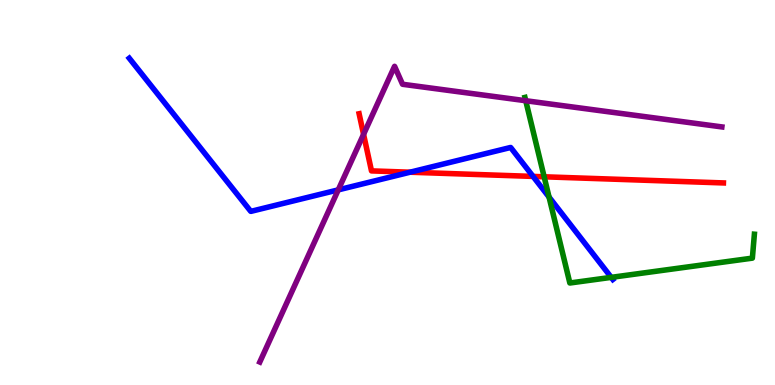[{'lines': ['blue', 'red'], 'intersections': [{'x': 5.29, 'y': 5.53}, {'x': 6.88, 'y': 5.42}]}, {'lines': ['green', 'red'], 'intersections': [{'x': 7.02, 'y': 5.41}]}, {'lines': ['purple', 'red'], 'intersections': [{'x': 4.69, 'y': 6.51}]}, {'lines': ['blue', 'green'], 'intersections': [{'x': 7.08, 'y': 4.88}, {'x': 7.89, 'y': 2.8}]}, {'lines': ['blue', 'purple'], 'intersections': [{'x': 4.36, 'y': 5.07}]}, {'lines': ['green', 'purple'], 'intersections': [{'x': 6.78, 'y': 7.38}]}]